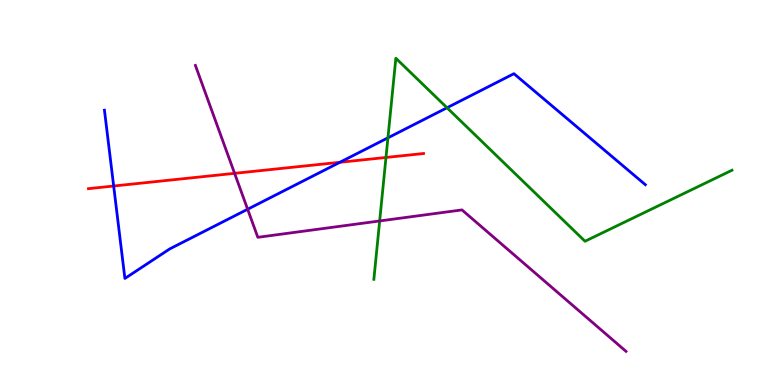[{'lines': ['blue', 'red'], 'intersections': [{'x': 1.47, 'y': 5.17}, {'x': 4.39, 'y': 5.78}]}, {'lines': ['green', 'red'], 'intersections': [{'x': 4.98, 'y': 5.91}]}, {'lines': ['purple', 'red'], 'intersections': [{'x': 3.03, 'y': 5.5}]}, {'lines': ['blue', 'green'], 'intersections': [{'x': 5.01, 'y': 6.42}, {'x': 5.77, 'y': 7.2}]}, {'lines': ['blue', 'purple'], 'intersections': [{'x': 3.2, 'y': 4.56}]}, {'lines': ['green', 'purple'], 'intersections': [{'x': 4.9, 'y': 4.26}]}]